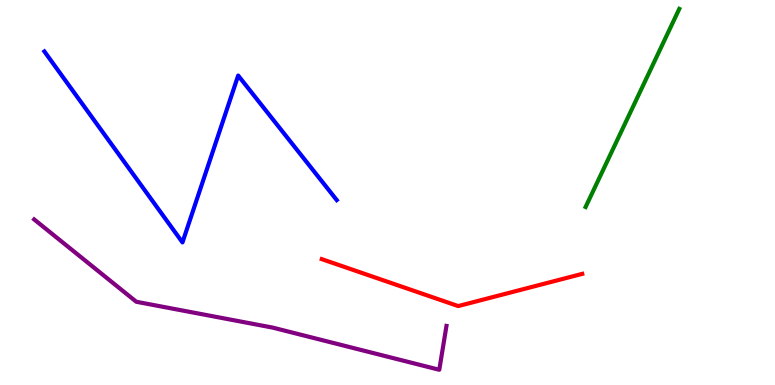[{'lines': ['blue', 'red'], 'intersections': []}, {'lines': ['green', 'red'], 'intersections': []}, {'lines': ['purple', 'red'], 'intersections': []}, {'lines': ['blue', 'green'], 'intersections': []}, {'lines': ['blue', 'purple'], 'intersections': []}, {'lines': ['green', 'purple'], 'intersections': []}]